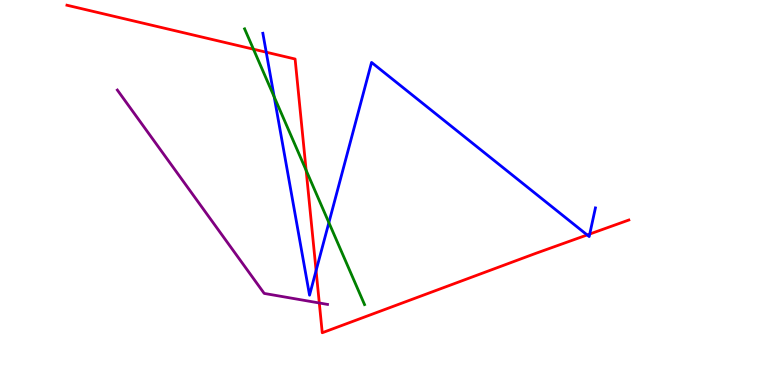[{'lines': ['blue', 'red'], 'intersections': [{'x': 3.44, 'y': 8.64}, {'x': 4.08, 'y': 2.97}, {'x': 7.58, 'y': 3.9}, {'x': 7.61, 'y': 3.92}]}, {'lines': ['green', 'red'], 'intersections': [{'x': 3.27, 'y': 8.72}, {'x': 3.95, 'y': 5.58}]}, {'lines': ['purple', 'red'], 'intersections': [{'x': 4.12, 'y': 2.13}]}, {'lines': ['blue', 'green'], 'intersections': [{'x': 3.54, 'y': 7.48}, {'x': 4.24, 'y': 4.22}]}, {'lines': ['blue', 'purple'], 'intersections': []}, {'lines': ['green', 'purple'], 'intersections': []}]